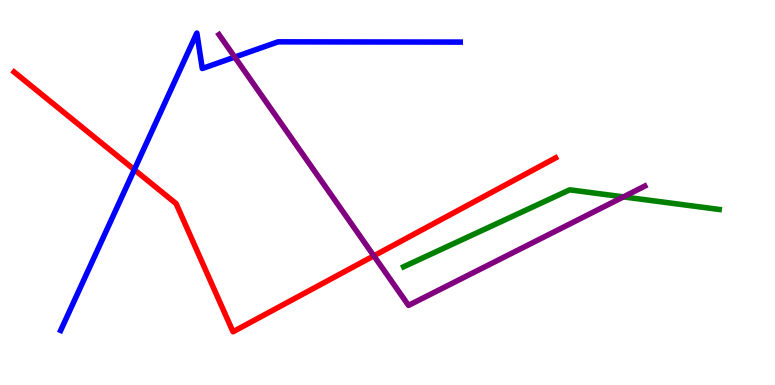[{'lines': ['blue', 'red'], 'intersections': [{'x': 1.73, 'y': 5.59}]}, {'lines': ['green', 'red'], 'intersections': []}, {'lines': ['purple', 'red'], 'intersections': [{'x': 4.82, 'y': 3.35}]}, {'lines': ['blue', 'green'], 'intersections': []}, {'lines': ['blue', 'purple'], 'intersections': [{'x': 3.03, 'y': 8.52}]}, {'lines': ['green', 'purple'], 'intersections': [{'x': 8.04, 'y': 4.89}]}]